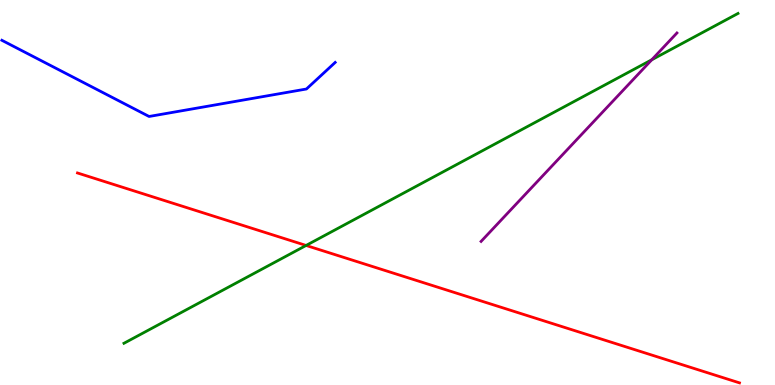[{'lines': ['blue', 'red'], 'intersections': []}, {'lines': ['green', 'red'], 'intersections': [{'x': 3.95, 'y': 3.62}]}, {'lines': ['purple', 'red'], 'intersections': []}, {'lines': ['blue', 'green'], 'intersections': []}, {'lines': ['blue', 'purple'], 'intersections': []}, {'lines': ['green', 'purple'], 'intersections': [{'x': 8.41, 'y': 8.45}]}]